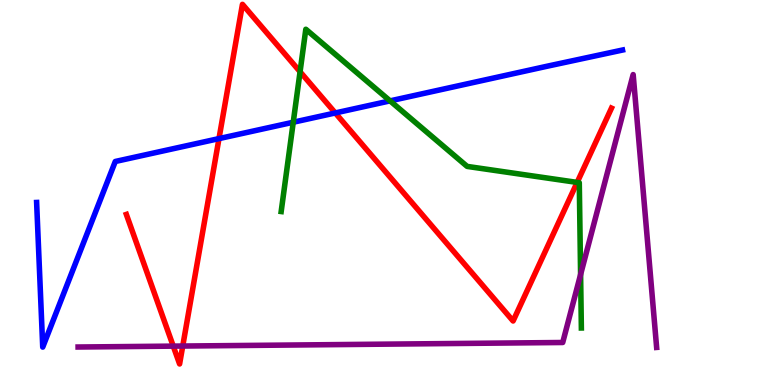[{'lines': ['blue', 'red'], 'intersections': [{'x': 2.83, 'y': 6.4}, {'x': 4.33, 'y': 7.07}]}, {'lines': ['green', 'red'], 'intersections': [{'x': 3.87, 'y': 8.14}, {'x': 7.45, 'y': 5.26}]}, {'lines': ['purple', 'red'], 'intersections': [{'x': 2.24, 'y': 1.01}, {'x': 2.36, 'y': 1.01}]}, {'lines': ['blue', 'green'], 'intersections': [{'x': 3.78, 'y': 6.83}, {'x': 5.03, 'y': 7.38}]}, {'lines': ['blue', 'purple'], 'intersections': []}, {'lines': ['green', 'purple'], 'intersections': [{'x': 7.49, 'y': 2.87}]}]